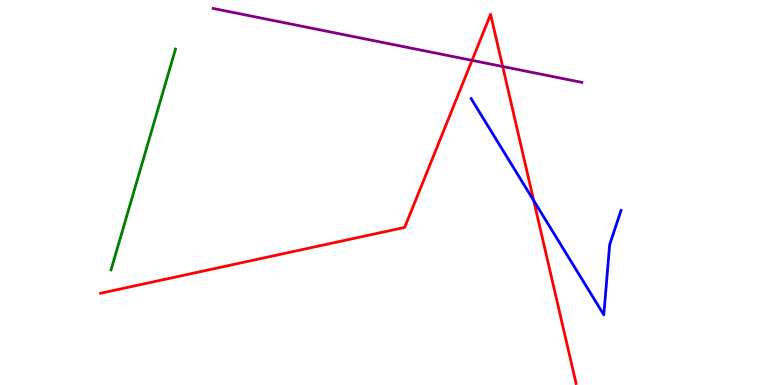[{'lines': ['blue', 'red'], 'intersections': [{'x': 6.89, 'y': 4.79}]}, {'lines': ['green', 'red'], 'intersections': []}, {'lines': ['purple', 'red'], 'intersections': [{'x': 6.09, 'y': 8.43}, {'x': 6.49, 'y': 8.27}]}, {'lines': ['blue', 'green'], 'intersections': []}, {'lines': ['blue', 'purple'], 'intersections': []}, {'lines': ['green', 'purple'], 'intersections': []}]